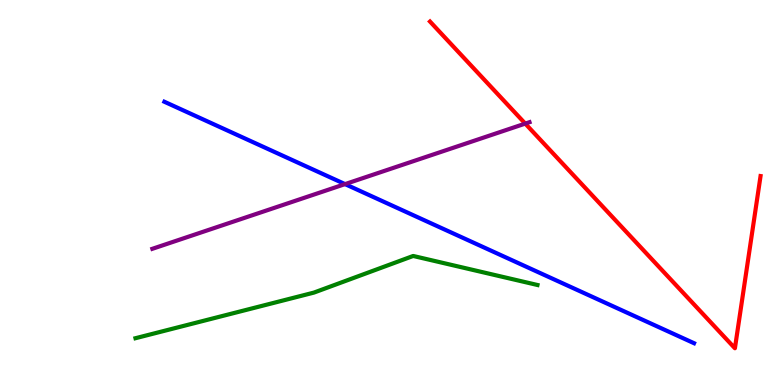[{'lines': ['blue', 'red'], 'intersections': []}, {'lines': ['green', 'red'], 'intersections': []}, {'lines': ['purple', 'red'], 'intersections': [{'x': 6.78, 'y': 6.79}]}, {'lines': ['blue', 'green'], 'intersections': []}, {'lines': ['blue', 'purple'], 'intersections': [{'x': 4.45, 'y': 5.22}]}, {'lines': ['green', 'purple'], 'intersections': []}]